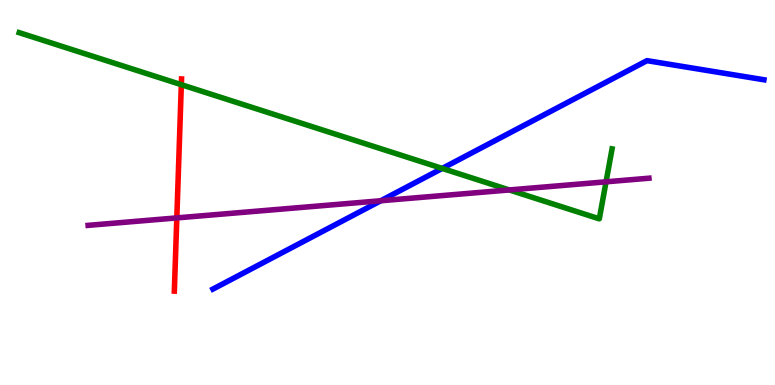[{'lines': ['blue', 'red'], 'intersections': []}, {'lines': ['green', 'red'], 'intersections': [{'x': 2.34, 'y': 7.8}]}, {'lines': ['purple', 'red'], 'intersections': [{'x': 2.28, 'y': 4.34}]}, {'lines': ['blue', 'green'], 'intersections': [{'x': 5.71, 'y': 5.63}]}, {'lines': ['blue', 'purple'], 'intersections': [{'x': 4.91, 'y': 4.79}]}, {'lines': ['green', 'purple'], 'intersections': [{'x': 6.57, 'y': 5.07}, {'x': 7.82, 'y': 5.28}]}]